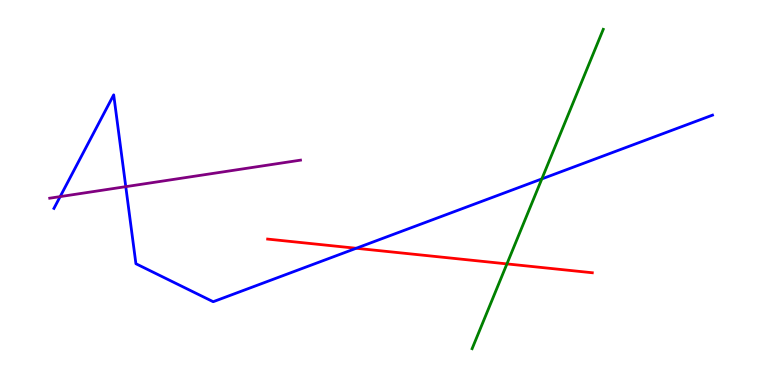[{'lines': ['blue', 'red'], 'intersections': [{'x': 4.6, 'y': 3.55}]}, {'lines': ['green', 'red'], 'intersections': [{'x': 6.54, 'y': 3.15}]}, {'lines': ['purple', 'red'], 'intersections': []}, {'lines': ['blue', 'green'], 'intersections': [{'x': 6.99, 'y': 5.35}]}, {'lines': ['blue', 'purple'], 'intersections': [{'x': 0.776, 'y': 4.89}, {'x': 1.62, 'y': 5.15}]}, {'lines': ['green', 'purple'], 'intersections': []}]